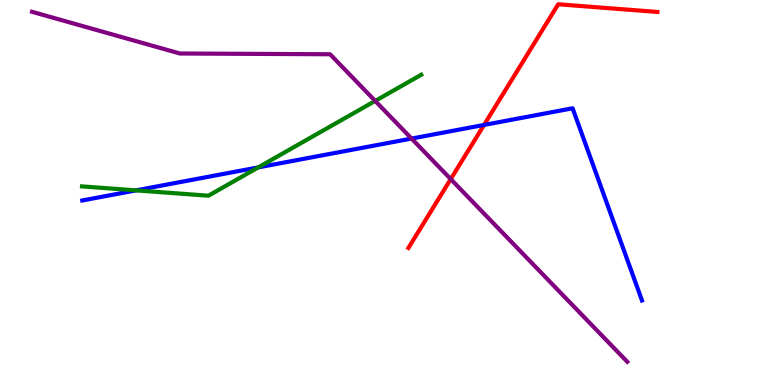[{'lines': ['blue', 'red'], 'intersections': [{'x': 6.25, 'y': 6.75}]}, {'lines': ['green', 'red'], 'intersections': []}, {'lines': ['purple', 'red'], 'intersections': [{'x': 5.82, 'y': 5.35}]}, {'lines': ['blue', 'green'], 'intersections': [{'x': 1.76, 'y': 5.06}, {'x': 3.33, 'y': 5.65}]}, {'lines': ['blue', 'purple'], 'intersections': [{'x': 5.31, 'y': 6.4}]}, {'lines': ['green', 'purple'], 'intersections': [{'x': 4.84, 'y': 7.38}]}]